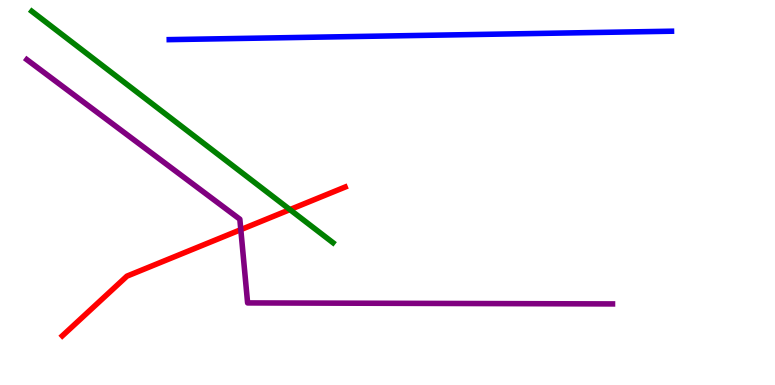[{'lines': ['blue', 'red'], 'intersections': []}, {'lines': ['green', 'red'], 'intersections': [{'x': 3.74, 'y': 4.56}]}, {'lines': ['purple', 'red'], 'intersections': [{'x': 3.11, 'y': 4.03}]}, {'lines': ['blue', 'green'], 'intersections': []}, {'lines': ['blue', 'purple'], 'intersections': []}, {'lines': ['green', 'purple'], 'intersections': []}]